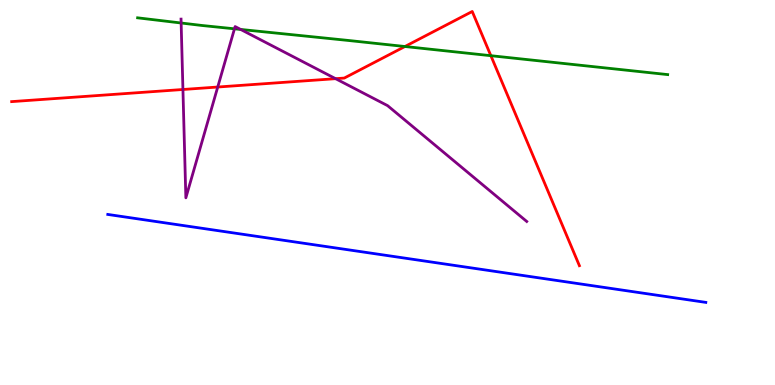[{'lines': ['blue', 'red'], 'intersections': []}, {'lines': ['green', 'red'], 'intersections': [{'x': 5.22, 'y': 8.79}, {'x': 6.33, 'y': 8.55}]}, {'lines': ['purple', 'red'], 'intersections': [{'x': 2.36, 'y': 7.68}, {'x': 2.81, 'y': 7.74}, {'x': 4.33, 'y': 7.96}]}, {'lines': ['blue', 'green'], 'intersections': []}, {'lines': ['blue', 'purple'], 'intersections': []}, {'lines': ['green', 'purple'], 'intersections': [{'x': 2.34, 'y': 9.4}, {'x': 3.03, 'y': 9.25}, {'x': 3.11, 'y': 9.24}]}]